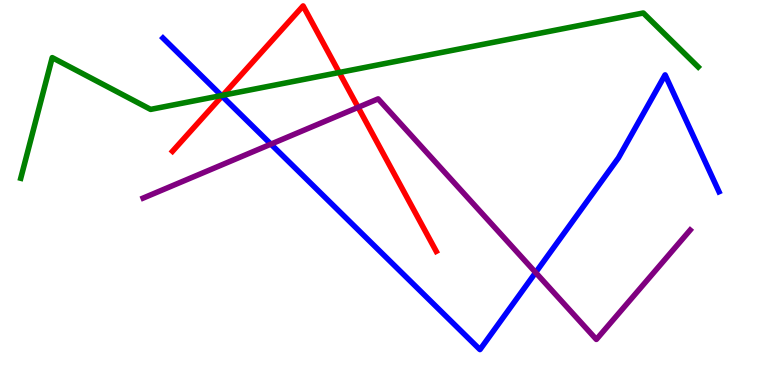[{'lines': ['blue', 'red'], 'intersections': [{'x': 2.87, 'y': 7.5}]}, {'lines': ['green', 'red'], 'intersections': [{'x': 2.88, 'y': 7.53}, {'x': 4.38, 'y': 8.12}]}, {'lines': ['purple', 'red'], 'intersections': [{'x': 4.62, 'y': 7.21}]}, {'lines': ['blue', 'green'], 'intersections': [{'x': 2.86, 'y': 7.52}]}, {'lines': ['blue', 'purple'], 'intersections': [{'x': 3.5, 'y': 6.26}, {'x': 6.91, 'y': 2.92}]}, {'lines': ['green', 'purple'], 'intersections': []}]